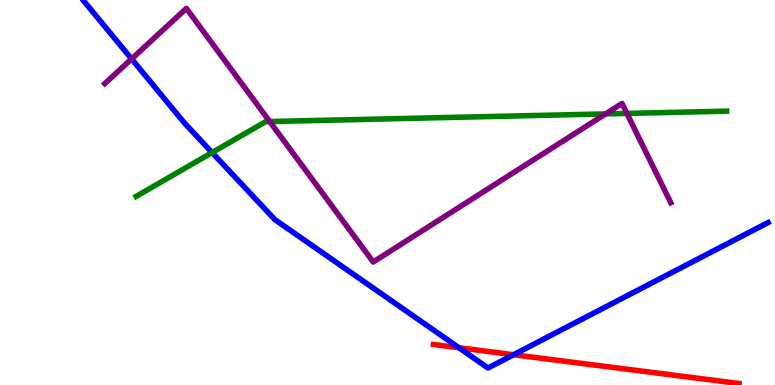[{'lines': ['blue', 'red'], 'intersections': [{'x': 5.92, 'y': 0.968}, {'x': 6.63, 'y': 0.786}]}, {'lines': ['green', 'red'], 'intersections': []}, {'lines': ['purple', 'red'], 'intersections': []}, {'lines': ['blue', 'green'], 'intersections': [{'x': 2.74, 'y': 6.04}]}, {'lines': ['blue', 'purple'], 'intersections': [{'x': 1.7, 'y': 8.47}]}, {'lines': ['green', 'purple'], 'intersections': [{'x': 3.48, 'y': 6.84}, {'x': 7.81, 'y': 7.04}, {'x': 8.09, 'y': 7.05}]}]